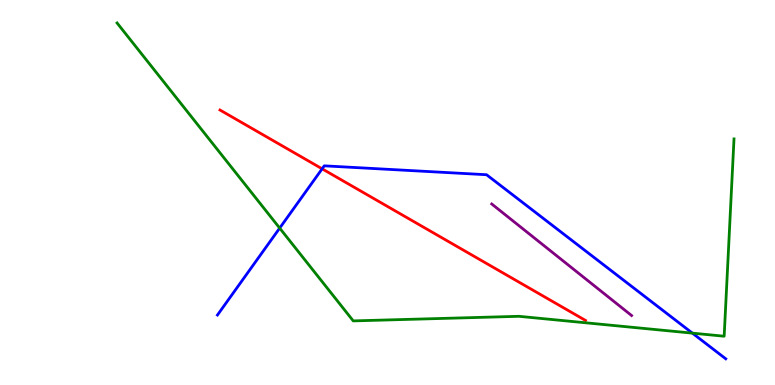[{'lines': ['blue', 'red'], 'intersections': [{'x': 4.16, 'y': 5.62}]}, {'lines': ['green', 'red'], 'intersections': []}, {'lines': ['purple', 'red'], 'intersections': []}, {'lines': ['blue', 'green'], 'intersections': [{'x': 3.61, 'y': 4.08}, {'x': 8.93, 'y': 1.35}]}, {'lines': ['blue', 'purple'], 'intersections': []}, {'lines': ['green', 'purple'], 'intersections': []}]